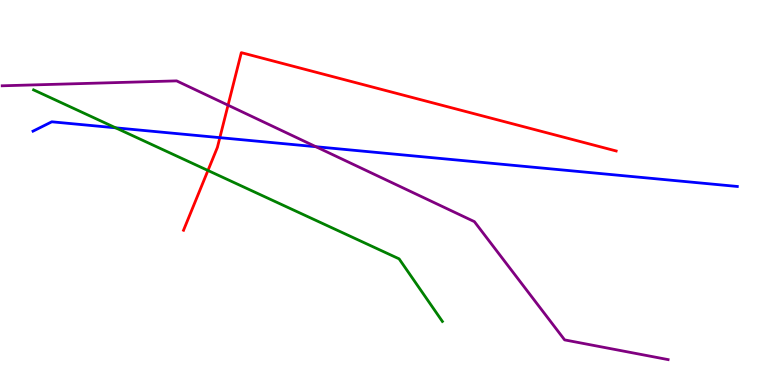[{'lines': ['blue', 'red'], 'intersections': [{'x': 2.84, 'y': 6.42}]}, {'lines': ['green', 'red'], 'intersections': [{'x': 2.68, 'y': 5.57}]}, {'lines': ['purple', 'red'], 'intersections': [{'x': 2.94, 'y': 7.27}]}, {'lines': ['blue', 'green'], 'intersections': [{'x': 1.49, 'y': 6.68}]}, {'lines': ['blue', 'purple'], 'intersections': [{'x': 4.08, 'y': 6.19}]}, {'lines': ['green', 'purple'], 'intersections': []}]